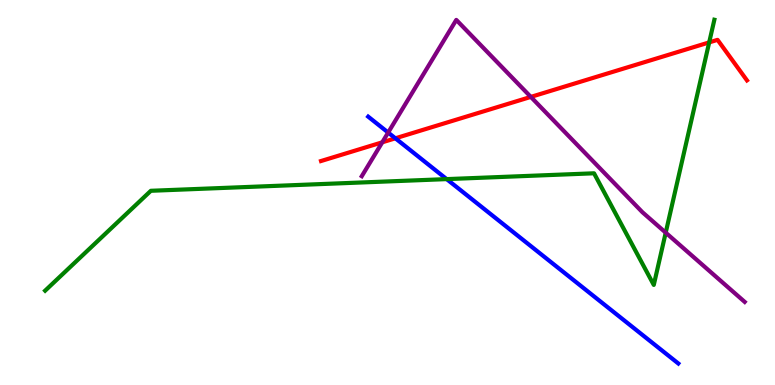[{'lines': ['blue', 'red'], 'intersections': [{'x': 5.1, 'y': 6.41}]}, {'lines': ['green', 'red'], 'intersections': [{'x': 9.15, 'y': 8.9}]}, {'lines': ['purple', 'red'], 'intersections': [{'x': 4.93, 'y': 6.3}, {'x': 6.85, 'y': 7.48}]}, {'lines': ['blue', 'green'], 'intersections': [{'x': 5.76, 'y': 5.35}]}, {'lines': ['blue', 'purple'], 'intersections': [{'x': 5.01, 'y': 6.56}]}, {'lines': ['green', 'purple'], 'intersections': [{'x': 8.59, 'y': 3.96}]}]